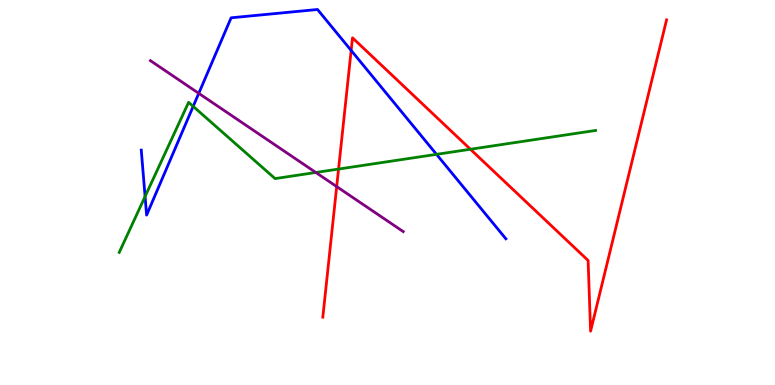[{'lines': ['blue', 'red'], 'intersections': [{'x': 4.53, 'y': 8.69}]}, {'lines': ['green', 'red'], 'intersections': [{'x': 4.37, 'y': 5.61}, {'x': 6.07, 'y': 6.12}]}, {'lines': ['purple', 'red'], 'intersections': [{'x': 4.34, 'y': 5.15}]}, {'lines': ['blue', 'green'], 'intersections': [{'x': 1.87, 'y': 4.9}, {'x': 2.49, 'y': 7.24}, {'x': 5.63, 'y': 5.99}]}, {'lines': ['blue', 'purple'], 'intersections': [{'x': 2.56, 'y': 7.58}]}, {'lines': ['green', 'purple'], 'intersections': [{'x': 4.07, 'y': 5.52}]}]